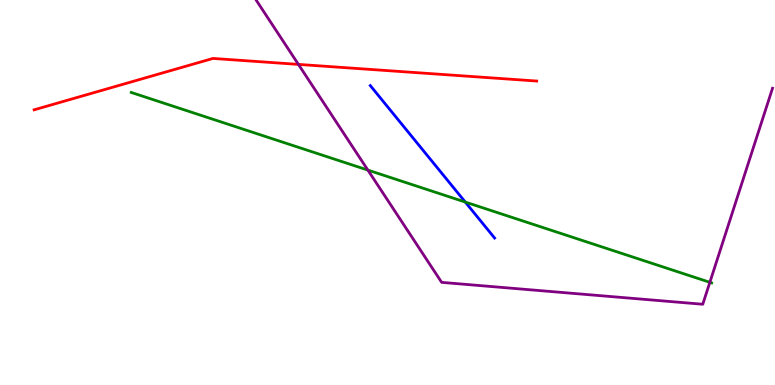[{'lines': ['blue', 'red'], 'intersections': []}, {'lines': ['green', 'red'], 'intersections': []}, {'lines': ['purple', 'red'], 'intersections': [{'x': 3.85, 'y': 8.33}]}, {'lines': ['blue', 'green'], 'intersections': [{'x': 6.0, 'y': 4.75}]}, {'lines': ['blue', 'purple'], 'intersections': []}, {'lines': ['green', 'purple'], 'intersections': [{'x': 4.75, 'y': 5.58}, {'x': 9.16, 'y': 2.67}]}]